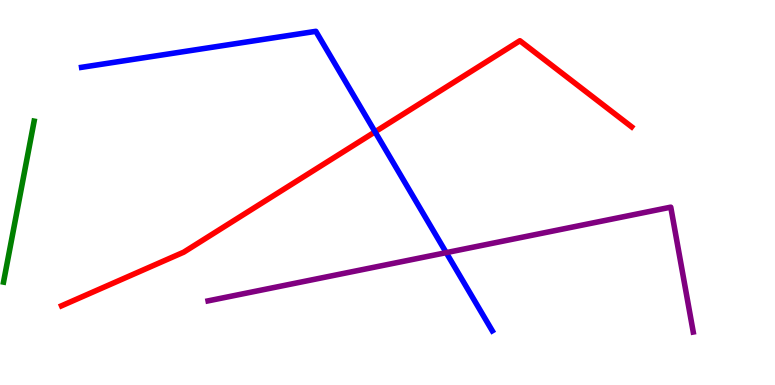[{'lines': ['blue', 'red'], 'intersections': [{'x': 4.84, 'y': 6.58}]}, {'lines': ['green', 'red'], 'intersections': []}, {'lines': ['purple', 'red'], 'intersections': []}, {'lines': ['blue', 'green'], 'intersections': []}, {'lines': ['blue', 'purple'], 'intersections': [{'x': 5.76, 'y': 3.44}]}, {'lines': ['green', 'purple'], 'intersections': []}]